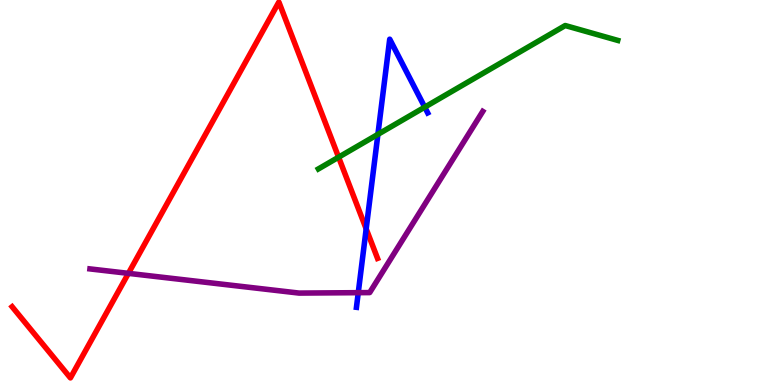[{'lines': ['blue', 'red'], 'intersections': [{'x': 4.72, 'y': 4.06}]}, {'lines': ['green', 'red'], 'intersections': [{'x': 4.37, 'y': 5.92}]}, {'lines': ['purple', 'red'], 'intersections': [{'x': 1.66, 'y': 2.9}]}, {'lines': ['blue', 'green'], 'intersections': [{'x': 4.88, 'y': 6.51}, {'x': 5.48, 'y': 7.22}]}, {'lines': ['blue', 'purple'], 'intersections': [{'x': 4.62, 'y': 2.4}]}, {'lines': ['green', 'purple'], 'intersections': []}]